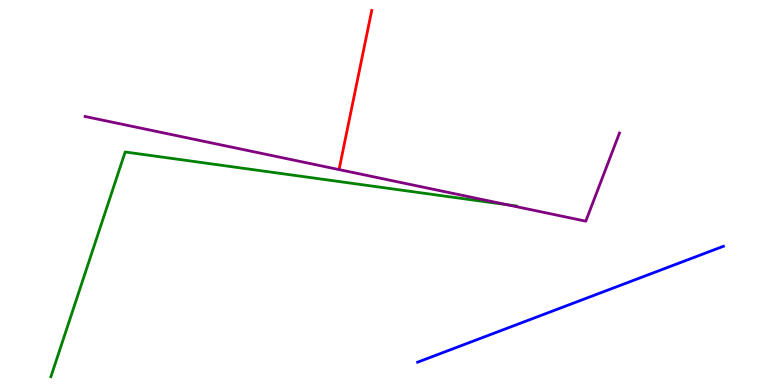[{'lines': ['blue', 'red'], 'intersections': []}, {'lines': ['green', 'red'], 'intersections': []}, {'lines': ['purple', 'red'], 'intersections': []}, {'lines': ['blue', 'green'], 'intersections': []}, {'lines': ['blue', 'purple'], 'intersections': []}, {'lines': ['green', 'purple'], 'intersections': [{'x': 6.55, 'y': 4.68}]}]